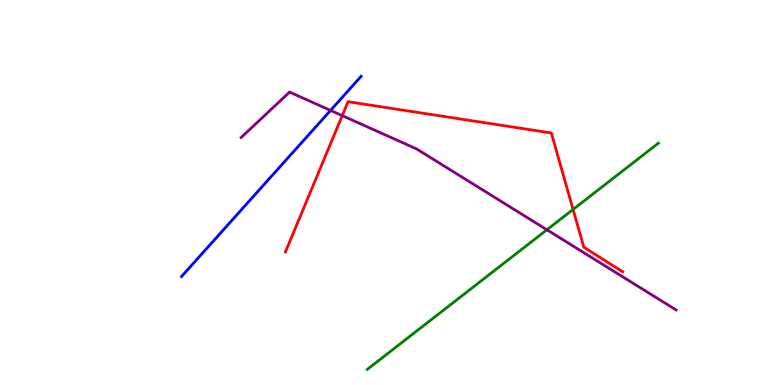[{'lines': ['blue', 'red'], 'intersections': []}, {'lines': ['green', 'red'], 'intersections': [{'x': 7.39, 'y': 4.56}]}, {'lines': ['purple', 'red'], 'intersections': [{'x': 4.42, 'y': 7.0}]}, {'lines': ['blue', 'green'], 'intersections': []}, {'lines': ['blue', 'purple'], 'intersections': [{'x': 4.27, 'y': 7.13}]}, {'lines': ['green', 'purple'], 'intersections': [{'x': 7.06, 'y': 4.03}]}]